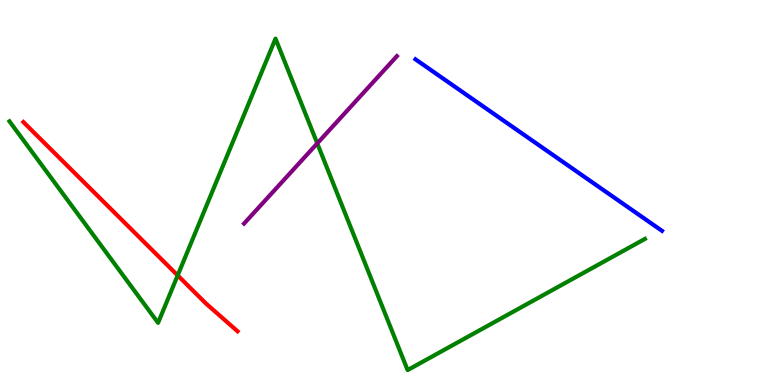[{'lines': ['blue', 'red'], 'intersections': []}, {'lines': ['green', 'red'], 'intersections': [{'x': 2.29, 'y': 2.85}]}, {'lines': ['purple', 'red'], 'intersections': []}, {'lines': ['blue', 'green'], 'intersections': []}, {'lines': ['blue', 'purple'], 'intersections': []}, {'lines': ['green', 'purple'], 'intersections': [{'x': 4.09, 'y': 6.28}]}]